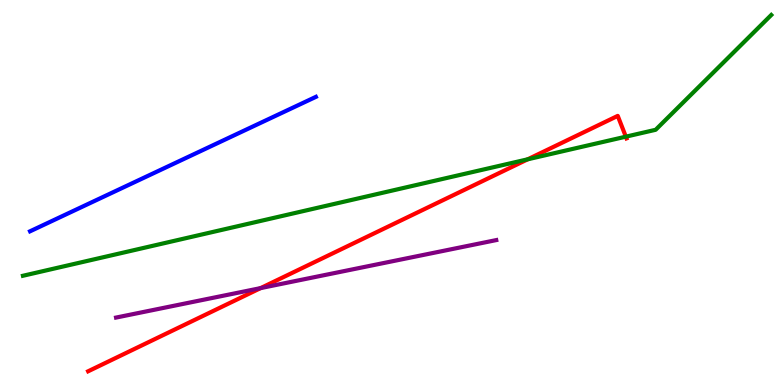[{'lines': ['blue', 'red'], 'intersections': []}, {'lines': ['green', 'red'], 'intersections': [{'x': 6.81, 'y': 5.86}, {'x': 8.08, 'y': 6.45}]}, {'lines': ['purple', 'red'], 'intersections': [{'x': 3.36, 'y': 2.52}]}, {'lines': ['blue', 'green'], 'intersections': []}, {'lines': ['blue', 'purple'], 'intersections': []}, {'lines': ['green', 'purple'], 'intersections': []}]